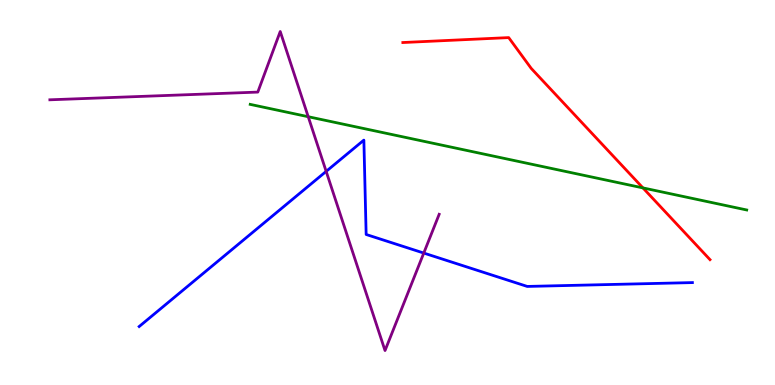[{'lines': ['blue', 'red'], 'intersections': []}, {'lines': ['green', 'red'], 'intersections': [{'x': 8.3, 'y': 5.12}]}, {'lines': ['purple', 'red'], 'intersections': []}, {'lines': ['blue', 'green'], 'intersections': []}, {'lines': ['blue', 'purple'], 'intersections': [{'x': 4.21, 'y': 5.55}, {'x': 5.47, 'y': 3.43}]}, {'lines': ['green', 'purple'], 'intersections': [{'x': 3.98, 'y': 6.97}]}]